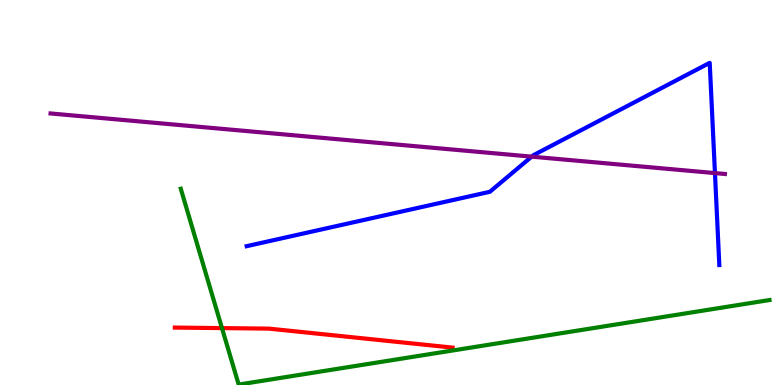[{'lines': ['blue', 'red'], 'intersections': []}, {'lines': ['green', 'red'], 'intersections': [{'x': 2.86, 'y': 1.48}]}, {'lines': ['purple', 'red'], 'intersections': []}, {'lines': ['blue', 'green'], 'intersections': []}, {'lines': ['blue', 'purple'], 'intersections': [{'x': 6.86, 'y': 5.93}, {'x': 9.23, 'y': 5.5}]}, {'lines': ['green', 'purple'], 'intersections': []}]